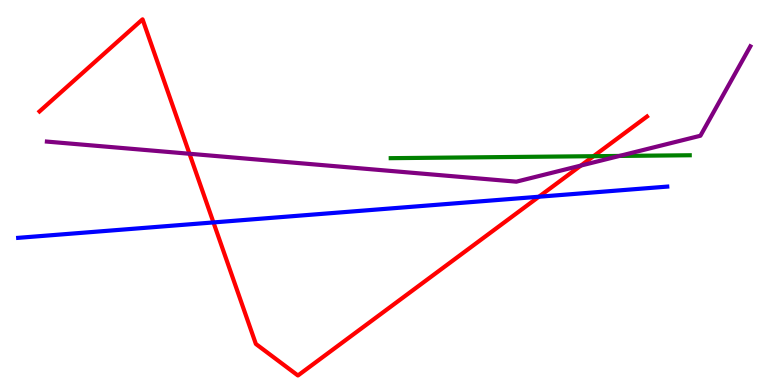[{'lines': ['blue', 'red'], 'intersections': [{'x': 2.75, 'y': 4.22}, {'x': 6.95, 'y': 4.89}]}, {'lines': ['green', 'red'], 'intersections': [{'x': 7.66, 'y': 5.94}]}, {'lines': ['purple', 'red'], 'intersections': [{'x': 2.44, 'y': 6.01}, {'x': 7.5, 'y': 5.7}]}, {'lines': ['blue', 'green'], 'intersections': []}, {'lines': ['blue', 'purple'], 'intersections': []}, {'lines': ['green', 'purple'], 'intersections': [{'x': 7.99, 'y': 5.95}]}]